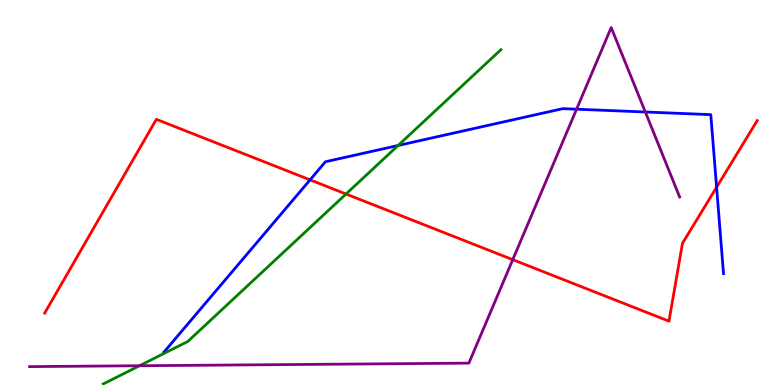[{'lines': ['blue', 'red'], 'intersections': [{'x': 4.0, 'y': 5.33}, {'x': 9.25, 'y': 5.14}]}, {'lines': ['green', 'red'], 'intersections': [{'x': 4.46, 'y': 4.96}]}, {'lines': ['purple', 'red'], 'intersections': [{'x': 6.62, 'y': 3.26}]}, {'lines': ['blue', 'green'], 'intersections': [{'x': 5.14, 'y': 6.22}]}, {'lines': ['blue', 'purple'], 'intersections': [{'x': 7.44, 'y': 7.16}, {'x': 8.33, 'y': 7.09}]}, {'lines': ['green', 'purple'], 'intersections': [{'x': 1.8, 'y': 0.5}]}]